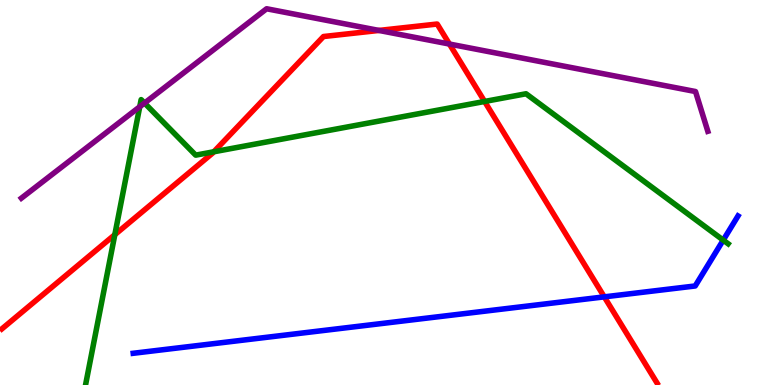[{'lines': ['blue', 'red'], 'intersections': [{'x': 7.8, 'y': 2.29}]}, {'lines': ['green', 'red'], 'intersections': [{'x': 1.48, 'y': 3.9}, {'x': 2.76, 'y': 6.06}, {'x': 6.25, 'y': 7.36}]}, {'lines': ['purple', 'red'], 'intersections': [{'x': 4.89, 'y': 9.21}, {'x': 5.8, 'y': 8.86}]}, {'lines': ['blue', 'green'], 'intersections': [{'x': 9.33, 'y': 3.76}]}, {'lines': ['blue', 'purple'], 'intersections': []}, {'lines': ['green', 'purple'], 'intersections': [{'x': 1.8, 'y': 7.23}, {'x': 1.86, 'y': 7.32}]}]